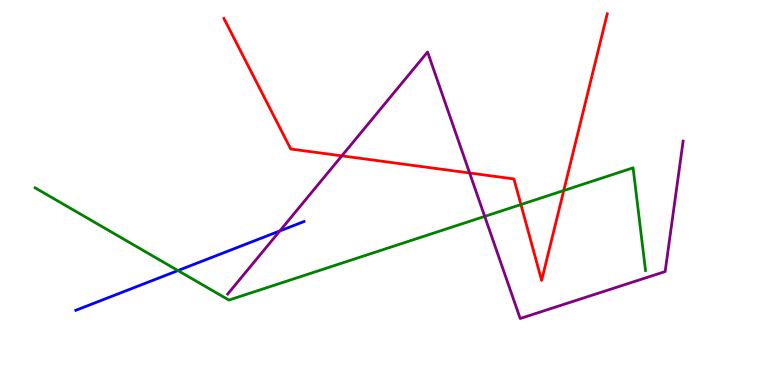[{'lines': ['blue', 'red'], 'intersections': []}, {'lines': ['green', 'red'], 'intersections': [{'x': 6.72, 'y': 4.69}, {'x': 7.27, 'y': 5.05}]}, {'lines': ['purple', 'red'], 'intersections': [{'x': 4.41, 'y': 5.95}, {'x': 6.06, 'y': 5.51}]}, {'lines': ['blue', 'green'], 'intersections': [{'x': 2.3, 'y': 2.97}]}, {'lines': ['blue', 'purple'], 'intersections': [{'x': 3.61, 'y': 4.0}]}, {'lines': ['green', 'purple'], 'intersections': [{'x': 6.25, 'y': 4.38}]}]